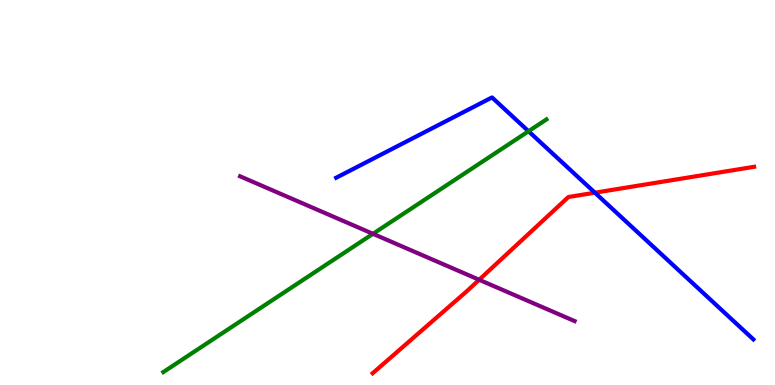[{'lines': ['blue', 'red'], 'intersections': [{'x': 7.68, 'y': 4.99}]}, {'lines': ['green', 'red'], 'intersections': []}, {'lines': ['purple', 'red'], 'intersections': [{'x': 6.18, 'y': 2.73}]}, {'lines': ['blue', 'green'], 'intersections': [{'x': 6.82, 'y': 6.59}]}, {'lines': ['blue', 'purple'], 'intersections': []}, {'lines': ['green', 'purple'], 'intersections': [{'x': 4.81, 'y': 3.93}]}]